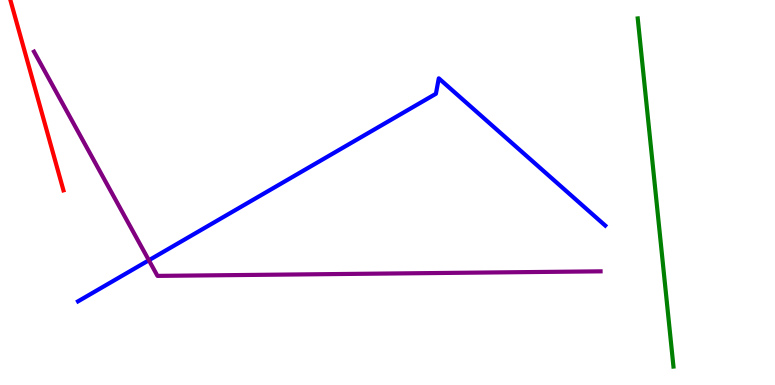[{'lines': ['blue', 'red'], 'intersections': []}, {'lines': ['green', 'red'], 'intersections': []}, {'lines': ['purple', 'red'], 'intersections': []}, {'lines': ['blue', 'green'], 'intersections': []}, {'lines': ['blue', 'purple'], 'intersections': [{'x': 1.92, 'y': 3.24}]}, {'lines': ['green', 'purple'], 'intersections': []}]